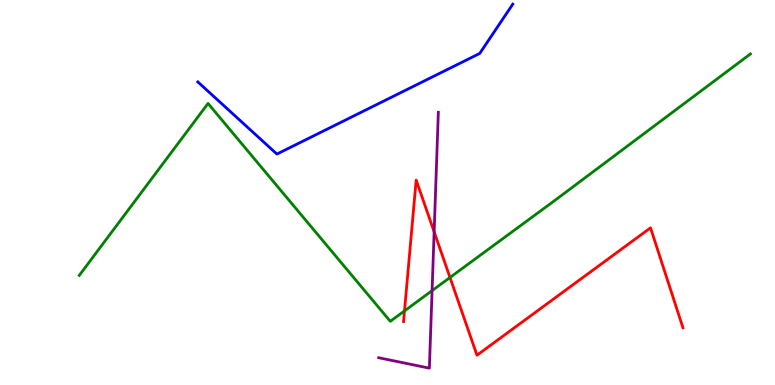[{'lines': ['blue', 'red'], 'intersections': []}, {'lines': ['green', 'red'], 'intersections': [{'x': 5.22, 'y': 1.92}, {'x': 5.81, 'y': 2.79}]}, {'lines': ['purple', 'red'], 'intersections': [{'x': 5.6, 'y': 3.98}]}, {'lines': ['blue', 'green'], 'intersections': []}, {'lines': ['blue', 'purple'], 'intersections': []}, {'lines': ['green', 'purple'], 'intersections': [{'x': 5.58, 'y': 2.45}]}]